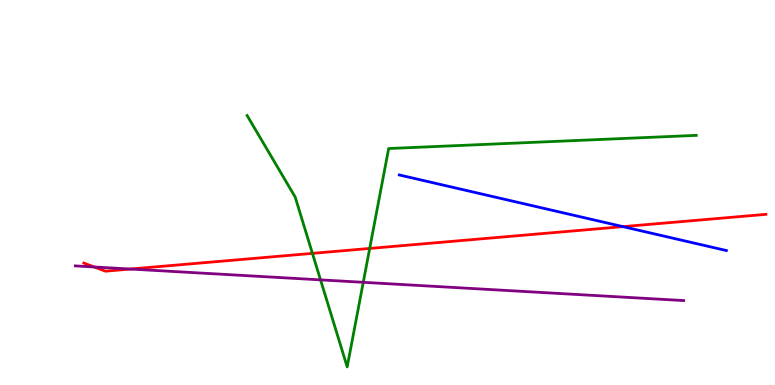[{'lines': ['blue', 'red'], 'intersections': [{'x': 8.04, 'y': 4.11}]}, {'lines': ['green', 'red'], 'intersections': [{'x': 4.03, 'y': 3.42}, {'x': 4.77, 'y': 3.55}]}, {'lines': ['purple', 'red'], 'intersections': [{'x': 1.22, 'y': 3.07}, {'x': 1.68, 'y': 3.01}]}, {'lines': ['blue', 'green'], 'intersections': []}, {'lines': ['blue', 'purple'], 'intersections': []}, {'lines': ['green', 'purple'], 'intersections': [{'x': 4.14, 'y': 2.73}, {'x': 4.69, 'y': 2.67}]}]